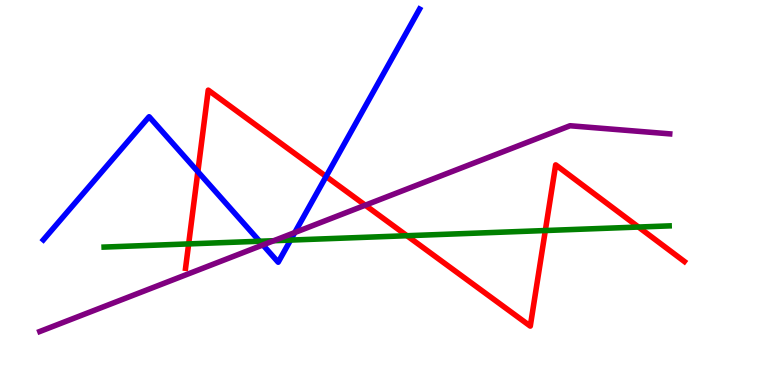[{'lines': ['blue', 'red'], 'intersections': [{'x': 2.55, 'y': 5.54}, {'x': 4.21, 'y': 5.42}]}, {'lines': ['green', 'red'], 'intersections': [{'x': 2.43, 'y': 3.66}, {'x': 5.25, 'y': 3.88}, {'x': 7.04, 'y': 4.01}, {'x': 8.24, 'y': 4.1}]}, {'lines': ['purple', 'red'], 'intersections': [{'x': 4.71, 'y': 4.67}]}, {'lines': ['blue', 'green'], 'intersections': [{'x': 3.35, 'y': 3.73}, {'x': 3.75, 'y': 3.76}]}, {'lines': ['blue', 'purple'], 'intersections': [{'x': 3.39, 'y': 3.64}, {'x': 3.8, 'y': 3.96}]}, {'lines': ['green', 'purple'], 'intersections': [{'x': 3.53, 'y': 3.75}]}]